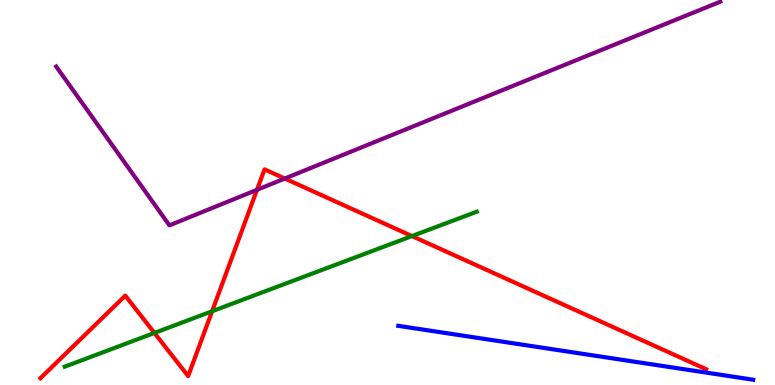[{'lines': ['blue', 'red'], 'intersections': []}, {'lines': ['green', 'red'], 'intersections': [{'x': 1.99, 'y': 1.35}, {'x': 2.74, 'y': 1.92}, {'x': 5.32, 'y': 3.87}]}, {'lines': ['purple', 'red'], 'intersections': [{'x': 3.32, 'y': 5.07}, {'x': 3.67, 'y': 5.36}]}, {'lines': ['blue', 'green'], 'intersections': []}, {'lines': ['blue', 'purple'], 'intersections': []}, {'lines': ['green', 'purple'], 'intersections': []}]